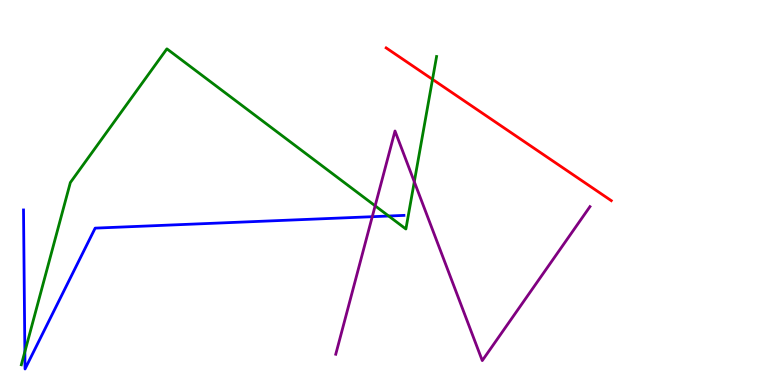[{'lines': ['blue', 'red'], 'intersections': []}, {'lines': ['green', 'red'], 'intersections': [{'x': 5.58, 'y': 7.94}]}, {'lines': ['purple', 'red'], 'intersections': []}, {'lines': ['blue', 'green'], 'intersections': [{'x': 0.321, 'y': 0.865}, {'x': 5.02, 'y': 4.39}]}, {'lines': ['blue', 'purple'], 'intersections': [{'x': 4.8, 'y': 4.37}]}, {'lines': ['green', 'purple'], 'intersections': [{'x': 4.84, 'y': 4.65}, {'x': 5.35, 'y': 5.28}]}]